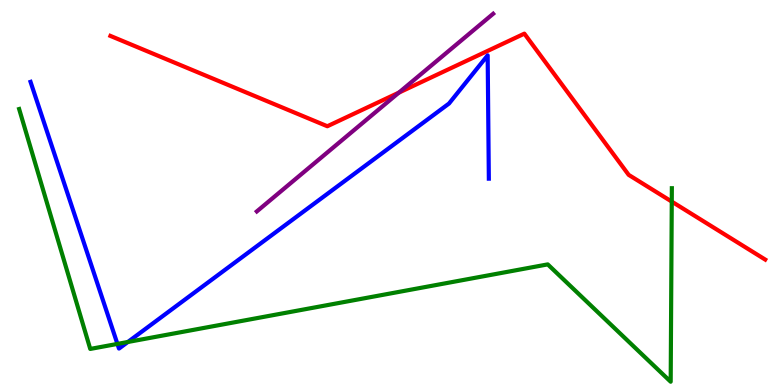[{'lines': ['blue', 'red'], 'intersections': []}, {'lines': ['green', 'red'], 'intersections': [{'x': 8.67, 'y': 4.76}]}, {'lines': ['purple', 'red'], 'intersections': [{'x': 5.15, 'y': 7.59}]}, {'lines': ['blue', 'green'], 'intersections': [{'x': 1.52, 'y': 1.07}, {'x': 1.65, 'y': 1.12}]}, {'lines': ['blue', 'purple'], 'intersections': []}, {'lines': ['green', 'purple'], 'intersections': []}]